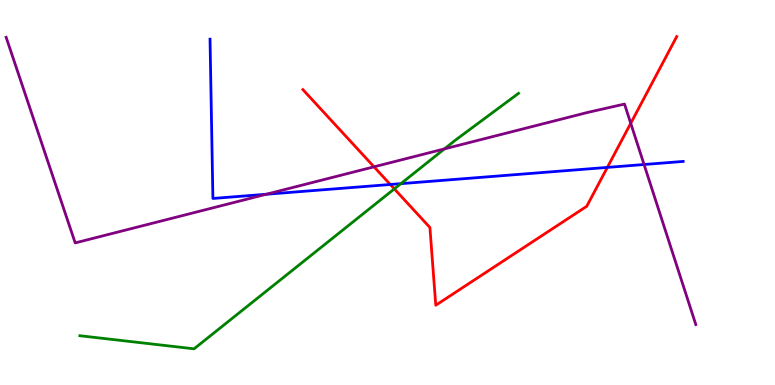[{'lines': ['blue', 'red'], 'intersections': [{'x': 5.04, 'y': 5.21}, {'x': 7.84, 'y': 5.65}]}, {'lines': ['green', 'red'], 'intersections': [{'x': 5.09, 'y': 5.09}]}, {'lines': ['purple', 'red'], 'intersections': [{'x': 4.83, 'y': 5.67}, {'x': 8.14, 'y': 6.8}]}, {'lines': ['blue', 'green'], 'intersections': [{'x': 5.17, 'y': 5.23}]}, {'lines': ['blue', 'purple'], 'intersections': [{'x': 3.44, 'y': 4.95}, {'x': 8.31, 'y': 5.73}]}, {'lines': ['green', 'purple'], 'intersections': [{'x': 5.73, 'y': 6.13}]}]